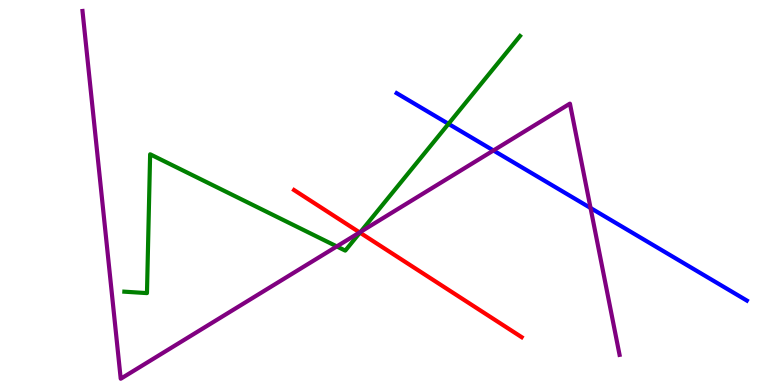[{'lines': ['blue', 'red'], 'intersections': []}, {'lines': ['green', 'red'], 'intersections': [{'x': 4.64, 'y': 3.96}]}, {'lines': ['purple', 'red'], 'intersections': [{'x': 4.64, 'y': 3.96}]}, {'lines': ['blue', 'green'], 'intersections': [{'x': 5.79, 'y': 6.78}]}, {'lines': ['blue', 'purple'], 'intersections': [{'x': 6.37, 'y': 6.09}, {'x': 7.62, 'y': 4.6}]}, {'lines': ['green', 'purple'], 'intersections': [{'x': 4.35, 'y': 3.6}, {'x': 4.65, 'y': 3.98}]}]